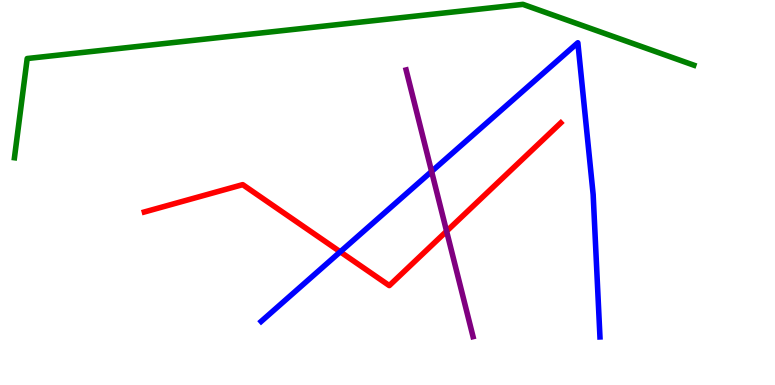[{'lines': ['blue', 'red'], 'intersections': [{'x': 4.39, 'y': 3.46}]}, {'lines': ['green', 'red'], 'intersections': []}, {'lines': ['purple', 'red'], 'intersections': [{'x': 5.76, 'y': 3.99}]}, {'lines': ['blue', 'green'], 'intersections': []}, {'lines': ['blue', 'purple'], 'intersections': [{'x': 5.57, 'y': 5.55}]}, {'lines': ['green', 'purple'], 'intersections': []}]